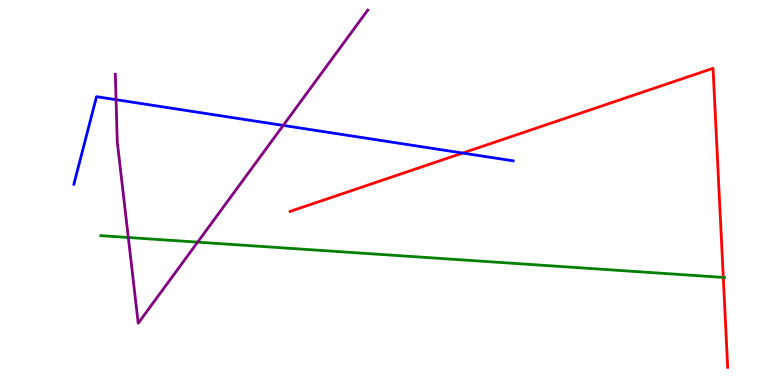[{'lines': ['blue', 'red'], 'intersections': [{'x': 5.97, 'y': 6.02}]}, {'lines': ['green', 'red'], 'intersections': [{'x': 9.33, 'y': 2.79}]}, {'lines': ['purple', 'red'], 'intersections': []}, {'lines': ['blue', 'green'], 'intersections': []}, {'lines': ['blue', 'purple'], 'intersections': [{'x': 1.5, 'y': 7.41}, {'x': 3.65, 'y': 6.74}]}, {'lines': ['green', 'purple'], 'intersections': [{'x': 1.66, 'y': 3.83}, {'x': 2.55, 'y': 3.71}]}]